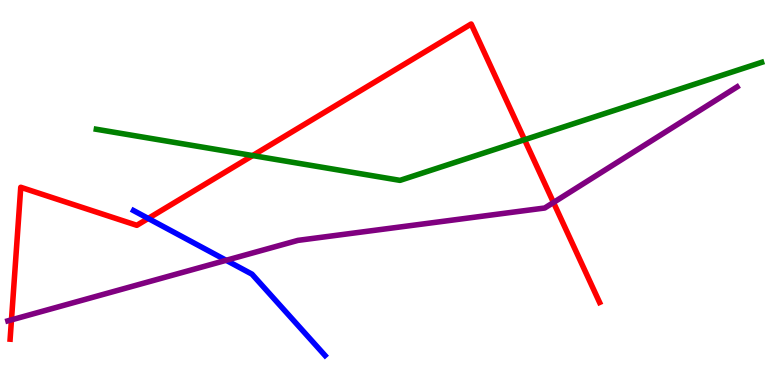[{'lines': ['blue', 'red'], 'intersections': [{'x': 1.91, 'y': 4.33}]}, {'lines': ['green', 'red'], 'intersections': [{'x': 3.26, 'y': 5.96}, {'x': 6.77, 'y': 6.37}]}, {'lines': ['purple', 'red'], 'intersections': [{'x': 0.148, 'y': 1.69}, {'x': 7.14, 'y': 4.74}]}, {'lines': ['blue', 'green'], 'intersections': []}, {'lines': ['blue', 'purple'], 'intersections': [{'x': 2.92, 'y': 3.24}]}, {'lines': ['green', 'purple'], 'intersections': []}]